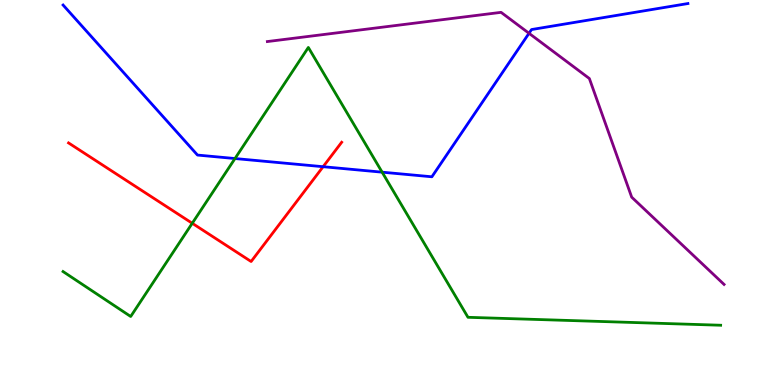[{'lines': ['blue', 'red'], 'intersections': [{'x': 4.17, 'y': 5.67}]}, {'lines': ['green', 'red'], 'intersections': [{'x': 2.48, 'y': 4.2}]}, {'lines': ['purple', 'red'], 'intersections': []}, {'lines': ['blue', 'green'], 'intersections': [{'x': 3.03, 'y': 5.88}, {'x': 4.93, 'y': 5.53}]}, {'lines': ['blue', 'purple'], 'intersections': [{'x': 6.83, 'y': 9.14}]}, {'lines': ['green', 'purple'], 'intersections': []}]